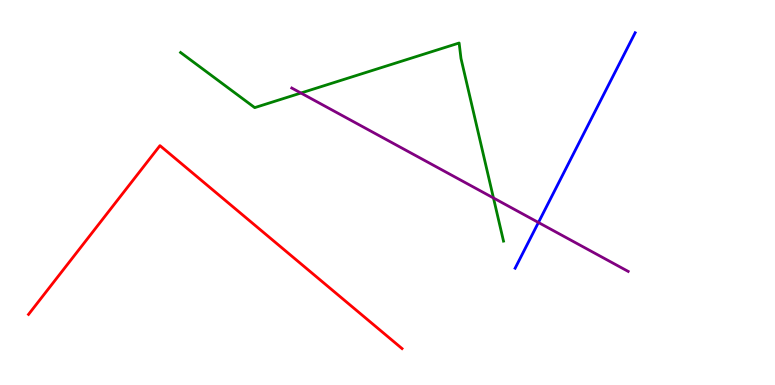[{'lines': ['blue', 'red'], 'intersections': []}, {'lines': ['green', 'red'], 'intersections': []}, {'lines': ['purple', 'red'], 'intersections': []}, {'lines': ['blue', 'green'], 'intersections': []}, {'lines': ['blue', 'purple'], 'intersections': [{'x': 6.95, 'y': 4.22}]}, {'lines': ['green', 'purple'], 'intersections': [{'x': 3.88, 'y': 7.58}, {'x': 6.37, 'y': 4.86}]}]